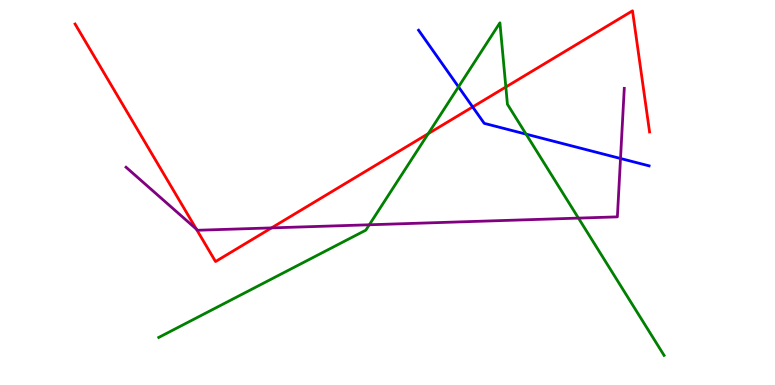[{'lines': ['blue', 'red'], 'intersections': [{'x': 6.1, 'y': 7.22}]}, {'lines': ['green', 'red'], 'intersections': [{'x': 5.53, 'y': 6.53}, {'x': 6.53, 'y': 7.74}]}, {'lines': ['purple', 'red'], 'intersections': [{'x': 2.53, 'y': 4.05}, {'x': 3.5, 'y': 4.08}]}, {'lines': ['blue', 'green'], 'intersections': [{'x': 5.92, 'y': 7.74}, {'x': 6.79, 'y': 6.52}]}, {'lines': ['blue', 'purple'], 'intersections': [{'x': 8.01, 'y': 5.88}]}, {'lines': ['green', 'purple'], 'intersections': [{'x': 4.77, 'y': 4.16}, {'x': 7.46, 'y': 4.33}]}]